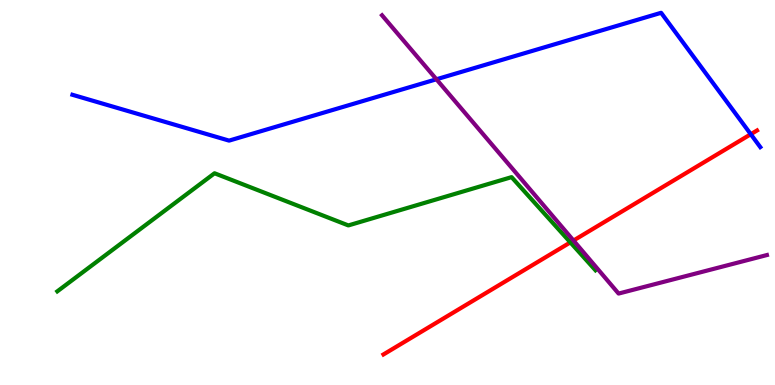[{'lines': ['blue', 'red'], 'intersections': [{'x': 9.69, 'y': 6.51}]}, {'lines': ['green', 'red'], 'intersections': [{'x': 7.36, 'y': 3.7}]}, {'lines': ['purple', 'red'], 'intersections': [{'x': 7.4, 'y': 3.75}]}, {'lines': ['blue', 'green'], 'intersections': []}, {'lines': ['blue', 'purple'], 'intersections': [{'x': 5.63, 'y': 7.94}]}, {'lines': ['green', 'purple'], 'intersections': []}]